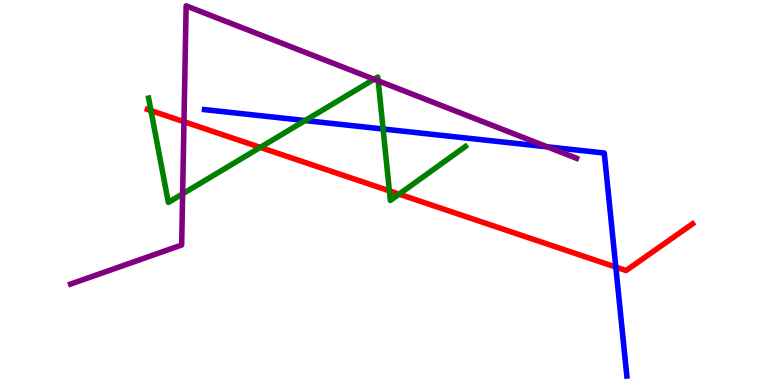[{'lines': ['blue', 'red'], 'intersections': [{'x': 7.95, 'y': 3.06}]}, {'lines': ['green', 'red'], 'intersections': [{'x': 1.95, 'y': 7.13}, {'x': 3.36, 'y': 6.17}, {'x': 5.02, 'y': 5.04}, {'x': 5.15, 'y': 4.96}]}, {'lines': ['purple', 'red'], 'intersections': [{'x': 2.37, 'y': 6.84}]}, {'lines': ['blue', 'green'], 'intersections': [{'x': 3.94, 'y': 6.87}, {'x': 4.94, 'y': 6.65}]}, {'lines': ['blue', 'purple'], 'intersections': [{'x': 7.06, 'y': 6.19}]}, {'lines': ['green', 'purple'], 'intersections': [{'x': 2.36, 'y': 4.96}, {'x': 4.83, 'y': 7.94}, {'x': 4.88, 'y': 7.9}]}]